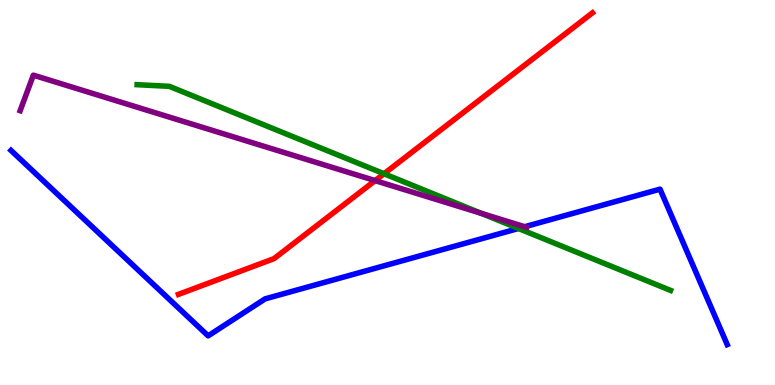[{'lines': ['blue', 'red'], 'intersections': []}, {'lines': ['green', 'red'], 'intersections': [{'x': 4.96, 'y': 5.49}]}, {'lines': ['purple', 'red'], 'intersections': [{'x': 4.84, 'y': 5.31}]}, {'lines': ['blue', 'green'], 'intersections': [{'x': 6.69, 'y': 4.07}]}, {'lines': ['blue', 'purple'], 'intersections': [{'x': 6.77, 'y': 4.11}]}, {'lines': ['green', 'purple'], 'intersections': [{'x': 6.21, 'y': 4.46}]}]